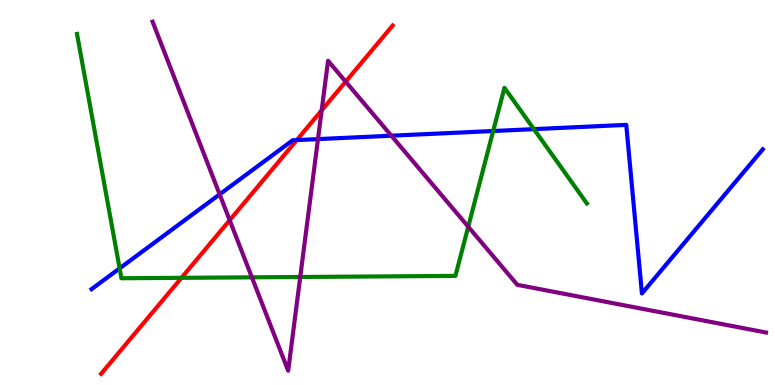[{'lines': ['blue', 'red'], 'intersections': [{'x': 3.83, 'y': 6.36}]}, {'lines': ['green', 'red'], 'intersections': [{'x': 2.34, 'y': 2.78}]}, {'lines': ['purple', 'red'], 'intersections': [{'x': 2.96, 'y': 4.28}, {'x': 4.15, 'y': 7.13}, {'x': 4.46, 'y': 7.88}]}, {'lines': ['blue', 'green'], 'intersections': [{'x': 1.54, 'y': 3.03}, {'x': 6.36, 'y': 6.6}, {'x': 6.89, 'y': 6.65}]}, {'lines': ['blue', 'purple'], 'intersections': [{'x': 2.83, 'y': 4.95}, {'x': 4.1, 'y': 6.39}, {'x': 5.05, 'y': 6.48}]}, {'lines': ['green', 'purple'], 'intersections': [{'x': 3.25, 'y': 2.8}, {'x': 3.87, 'y': 2.81}, {'x': 6.04, 'y': 4.11}]}]